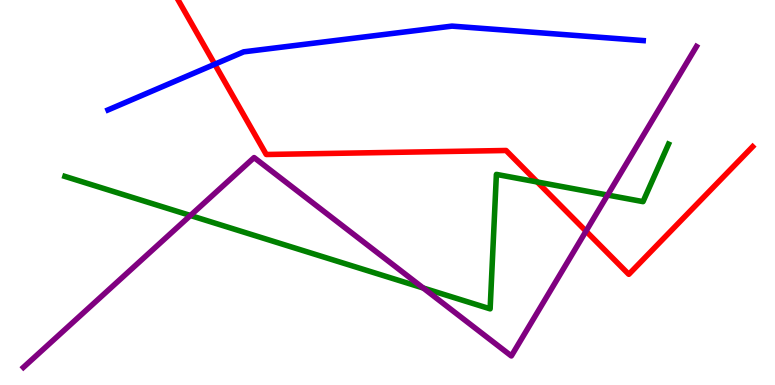[{'lines': ['blue', 'red'], 'intersections': [{'x': 2.77, 'y': 8.33}]}, {'lines': ['green', 'red'], 'intersections': [{'x': 6.93, 'y': 5.27}]}, {'lines': ['purple', 'red'], 'intersections': [{'x': 7.56, 'y': 4.0}]}, {'lines': ['blue', 'green'], 'intersections': []}, {'lines': ['blue', 'purple'], 'intersections': []}, {'lines': ['green', 'purple'], 'intersections': [{'x': 2.46, 'y': 4.4}, {'x': 5.46, 'y': 2.52}, {'x': 7.84, 'y': 4.93}]}]